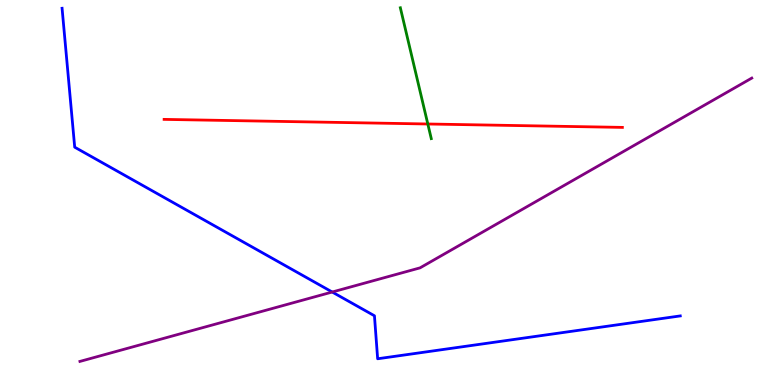[{'lines': ['blue', 'red'], 'intersections': []}, {'lines': ['green', 'red'], 'intersections': [{'x': 5.52, 'y': 6.78}]}, {'lines': ['purple', 'red'], 'intersections': []}, {'lines': ['blue', 'green'], 'intersections': []}, {'lines': ['blue', 'purple'], 'intersections': [{'x': 4.29, 'y': 2.42}]}, {'lines': ['green', 'purple'], 'intersections': []}]